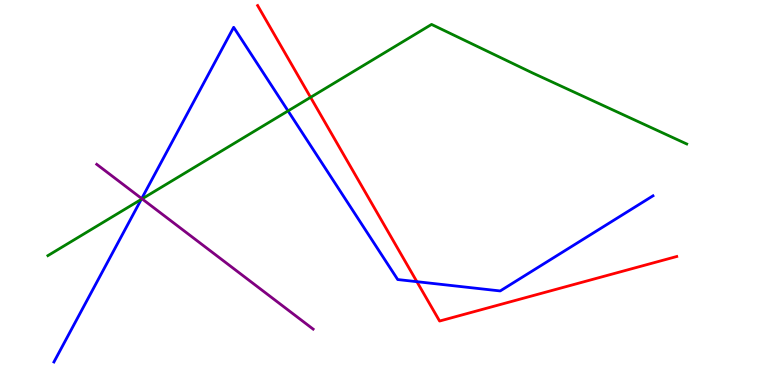[{'lines': ['blue', 'red'], 'intersections': [{'x': 5.38, 'y': 2.68}]}, {'lines': ['green', 'red'], 'intersections': [{'x': 4.01, 'y': 7.47}]}, {'lines': ['purple', 'red'], 'intersections': []}, {'lines': ['blue', 'green'], 'intersections': [{'x': 1.82, 'y': 4.82}, {'x': 3.72, 'y': 7.12}]}, {'lines': ['blue', 'purple'], 'intersections': [{'x': 1.83, 'y': 4.84}]}, {'lines': ['green', 'purple'], 'intersections': [{'x': 1.83, 'y': 4.83}]}]